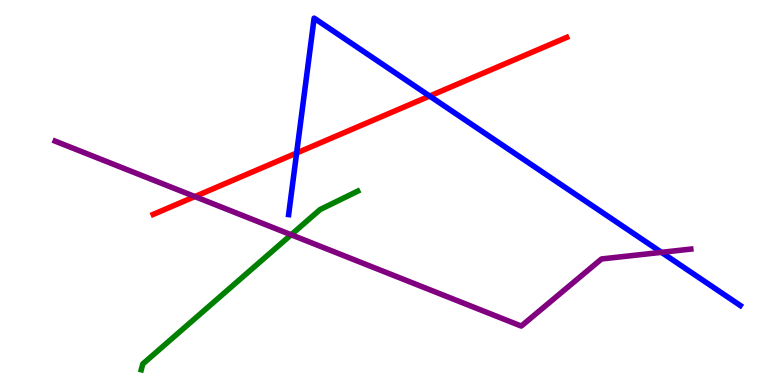[{'lines': ['blue', 'red'], 'intersections': [{'x': 3.83, 'y': 6.03}, {'x': 5.54, 'y': 7.5}]}, {'lines': ['green', 'red'], 'intersections': []}, {'lines': ['purple', 'red'], 'intersections': [{'x': 2.51, 'y': 4.89}]}, {'lines': ['blue', 'green'], 'intersections': []}, {'lines': ['blue', 'purple'], 'intersections': [{'x': 8.53, 'y': 3.45}]}, {'lines': ['green', 'purple'], 'intersections': [{'x': 3.76, 'y': 3.9}]}]